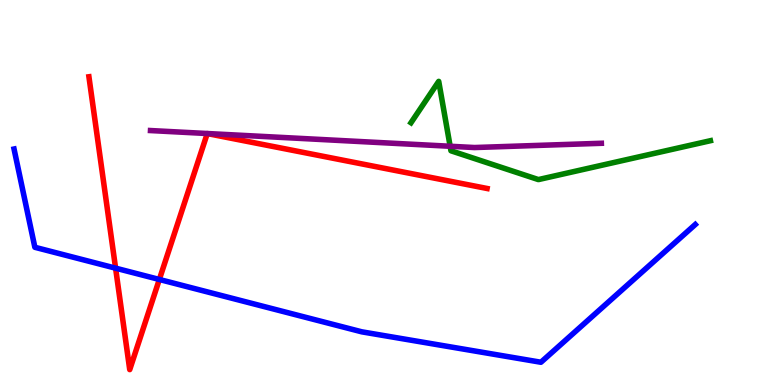[{'lines': ['blue', 'red'], 'intersections': [{'x': 1.49, 'y': 3.03}, {'x': 2.06, 'y': 2.74}]}, {'lines': ['green', 'red'], 'intersections': []}, {'lines': ['purple', 'red'], 'intersections': []}, {'lines': ['blue', 'green'], 'intersections': []}, {'lines': ['blue', 'purple'], 'intersections': []}, {'lines': ['green', 'purple'], 'intersections': [{'x': 5.81, 'y': 6.2}]}]